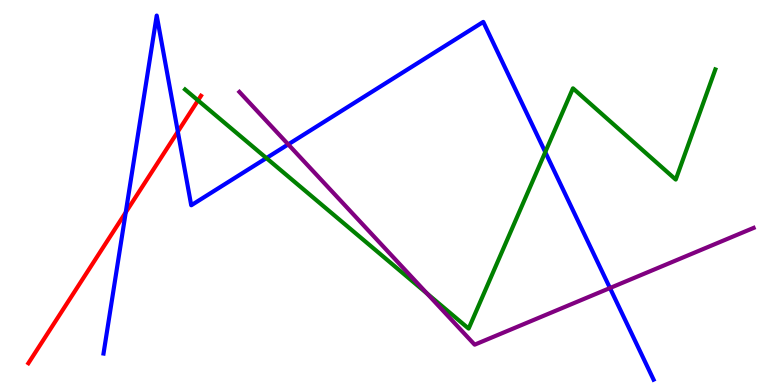[{'lines': ['blue', 'red'], 'intersections': [{'x': 1.62, 'y': 4.48}, {'x': 2.29, 'y': 6.58}]}, {'lines': ['green', 'red'], 'intersections': [{'x': 2.55, 'y': 7.39}]}, {'lines': ['purple', 'red'], 'intersections': []}, {'lines': ['blue', 'green'], 'intersections': [{'x': 3.44, 'y': 5.89}, {'x': 7.04, 'y': 6.05}]}, {'lines': ['blue', 'purple'], 'intersections': [{'x': 3.72, 'y': 6.25}, {'x': 7.87, 'y': 2.52}]}, {'lines': ['green', 'purple'], 'intersections': [{'x': 5.51, 'y': 2.38}]}]